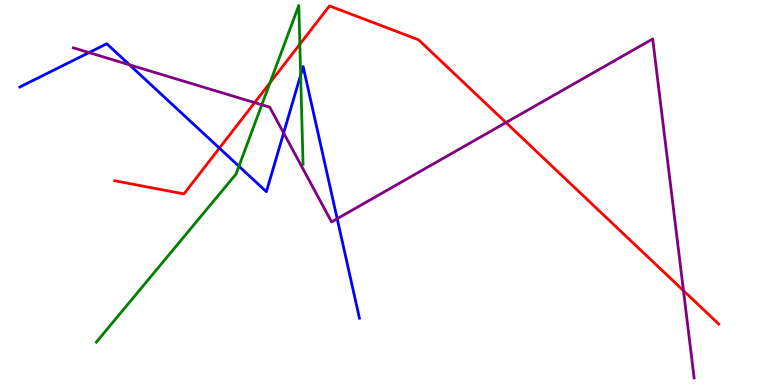[{'lines': ['blue', 'red'], 'intersections': [{'x': 2.83, 'y': 6.15}]}, {'lines': ['green', 'red'], 'intersections': [{'x': 3.48, 'y': 7.85}, {'x': 3.87, 'y': 8.85}]}, {'lines': ['purple', 'red'], 'intersections': [{'x': 3.29, 'y': 7.33}, {'x': 6.53, 'y': 6.82}, {'x': 8.82, 'y': 2.45}]}, {'lines': ['blue', 'green'], 'intersections': [{'x': 3.08, 'y': 5.68}, {'x': 3.88, 'y': 8.05}]}, {'lines': ['blue', 'purple'], 'intersections': [{'x': 1.15, 'y': 8.63}, {'x': 1.67, 'y': 8.32}, {'x': 3.66, 'y': 6.55}, {'x': 4.35, 'y': 4.32}]}, {'lines': ['green', 'purple'], 'intersections': [{'x': 3.38, 'y': 7.28}]}]